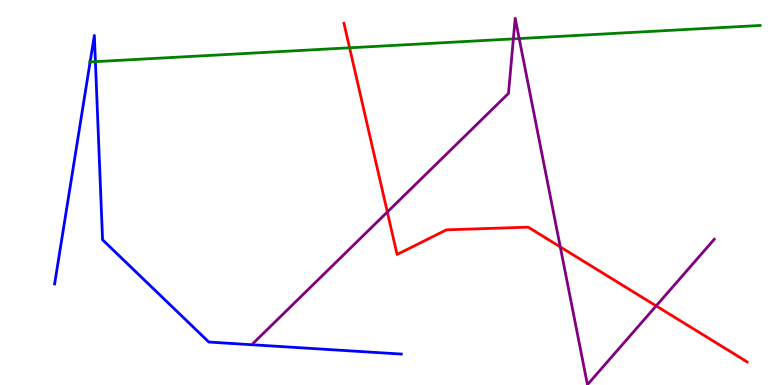[{'lines': ['blue', 'red'], 'intersections': []}, {'lines': ['green', 'red'], 'intersections': [{'x': 4.51, 'y': 8.76}]}, {'lines': ['purple', 'red'], 'intersections': [{'x': 5.0, 'y': 4.49}, {'x': 7.23, 'y': 3.59}, {'x': 8.47, 'y': 2.05}]}, {'lines': ['blue', 'green'], 'intersections': [{'x': 1.16, 'y': 8.39}, {'x': 1.23, 'y': 8.4}]}, {'lines': ['blue', 'purple'], 'intersections': []}, {'lines': ['green', 'purple'], 'intersections': [{'x': 6.62, 'y': 8.99}, {'x': 6.7, 'y': 9.0}]}]